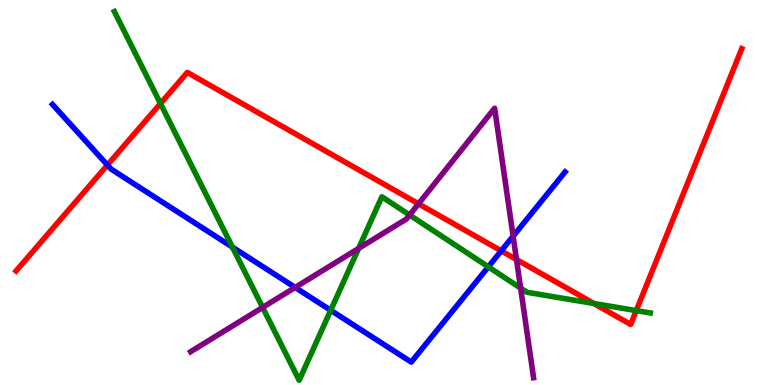[{'lines': ['blue', 'red'], 'intersections': [{'x': 1.39, 'y': 5.71}, {'x': 6.47, 'y': 3.48}]}, {'lines': ['green', 'red'], 'intersections': [{'x': 2.07, 'y': 7.31}, {'x': 7.66, 'y': 2.12}, {'x': 8.21, 'y': 1.93}]}, {'lines': ['purple', 'red'], 'intersections': [{'x': 5.4, 'y': 4.71}, {'x': 6.66, 'y': 3.26}]}, {'lines': ['blue', 'green'], 'intersections': [{'x': 3.0, 'y': 3.58}, {'x': 4.27, 'y': 1.94}, {'x': 6.3, 'y': 3.07}]}, {'lines': ['blue', 'purple'], 'intersections': [{'x': 3.81, 'y': 2.53}, {'x': 6.62, 'y': 3.87}]}, {'lines': ['green', 'purple'], 'intersections': [{'x': 3.39, 'y': 2.01}, {'x': 4.63, 'y': 3.55}, {'x': 5.29, 'y': 4.41}, {'x': 6.72, 'y': 2.52}]}]